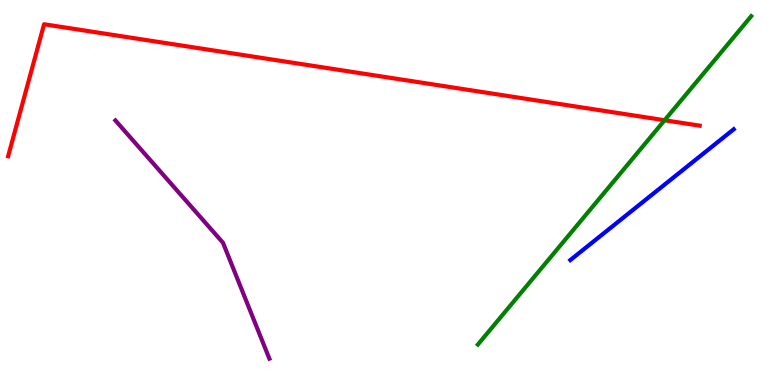[{'lines': ['blue', 'red'], 'intersections': []}, {'lines': ['green', 'red'], 'intersections': [{'x': 8.58, 'y': 6.88}]}, {'lines': ['purple', 'red'], 'intersections': []}, {'lines': ['blue', 'green'], 'intersections': []}, {'lines': ['blue', 'purple'], 'intersections': []}, {'lines': ['green', 'purple'], 'intersections': []}]